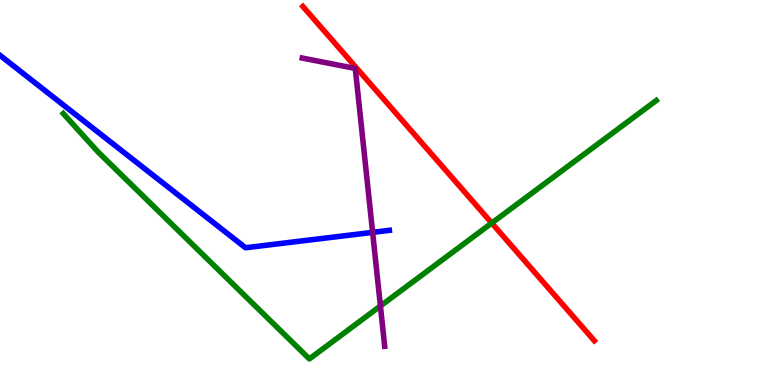[{'lines': ['blue', 'red'], 'intersections': []}, {'lines': ['green', 'red'], 'intersections': [{'x': 6.35, 'y': 4.21}]}, {'lines': ['purple', 'red'], 'intersections': []}, {'lines': ['blue', 'green'], 'intersections': []}, {'lines': ['blue', 'purple'], 'intersections': [{'x': 4.81, 'y': 3.96}]}, {'lines': ['green', 'purple'], 'intersections': [{'x': 4.91, 'y': 2.05}]}]